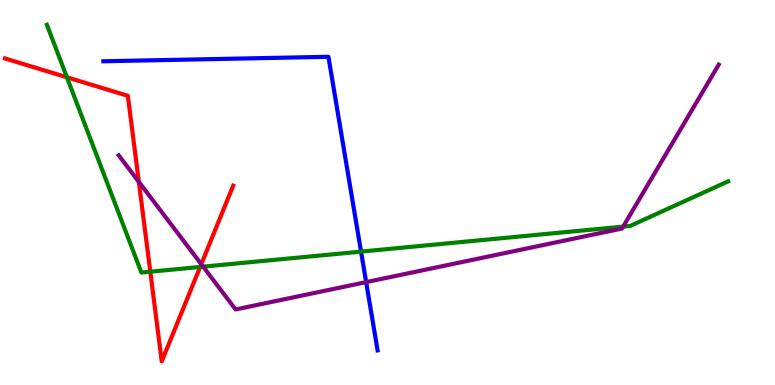[{'lines': ['blue', 'red'], 'intersections': []}, {'lines': ['green', 'red'], 'intersections': [{'x': 0.863, 'y': 7.99}, {'x': 1.94, 'y': 2.94}, {'x': 2.58, 'y': 3.07}]}, {'lines': ['purple', 'red'], 'intersections': [{'x': 1.79, 'y': 5.28}, {'x': 2.6, 'y': 3.14}]}, {'lines': ['blue', 'green'], 'intersections': [{'x': 4.66, 'y': 3.46}]}, {'lines': ['blue', 'purple'], 'intersections': [{'x': 4.72, 'y': 2.67}]}, {'lines': ['green', 'purple'], 'intersections': [{'x': 2.62, 'y': 3.07}, {'x': 8.04, 'y': 4.11}]}]